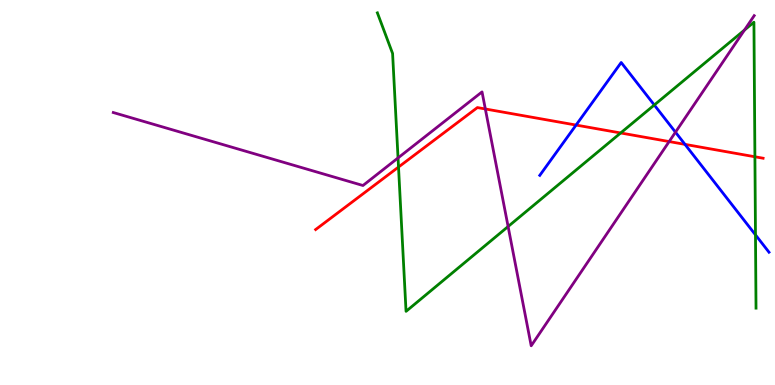[{'lines': ['blue', 'red'], 'intersections': [{'x': 7.43, 'y': 6.75}, {'x': 8.84, 'y': 6.25}]}, {'lines': ['green', 'red'], 'intersections': [{'x': 5.14, 'y': 5.66}, {'x': 8.01, 'y': 6.55}, {'x': 9.74, 'y': 5.93}]}, {'lines': ['purple', 'red'], 'intersections': [{'x': 6.26, 'y': 7.17}, {'x': 8.63, 'y': 6.32}]}, {'lines': ['blue', 'green'], 'intersections': [{'x': 8.44, 'y': 7.27}, {'x': 9.75, 'y': 3.9}]}, {'lines': ['blue', 'purple'], 'intersections': [{'x': 8.72, 'y': 6.57}]}, {'lines': ['green', 'purple'], 'intersections': [{'x': 5.14, 'y': 5.9}, {'x': 6.56, 'y': 4.12}, {'x': 9.61, 'y': 9.22}]}]